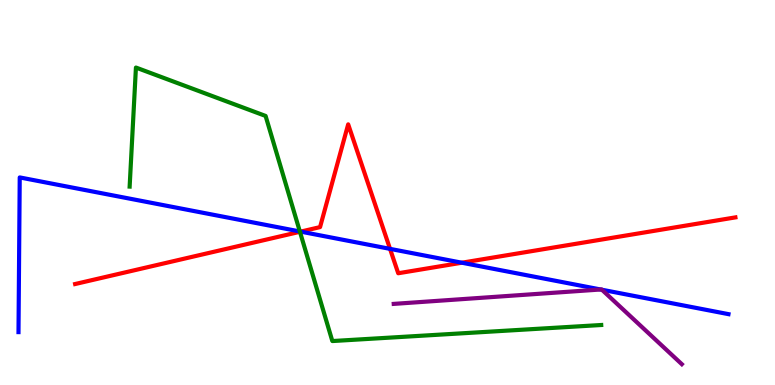[{'lines': ['blue', 'red'], 'intersections': [{'x': 3.88, 'y': 3.98}, {'x': 5.03, 'y': 3.54}, {'x': 5.96, 'y': 3.18}]}, {'lines': ['green', 'red'], 'intersections': [{'x': 3.87, 'y': 3.98}]}, {'lines': ['purple', 'red'], 'intersections': []}, {'lines': ['blue', 'green'], 'intersections': [{'x': 3.87, 'y': 3.99}]}, {'lines': ['blue', 'purple'], 'intersections': [{'x': 7.75, 'y': 2.48}, {'x': 7.77, 'y': 2.47}]}, {'lines': ['green', 'purple'], 'intersections': []}]